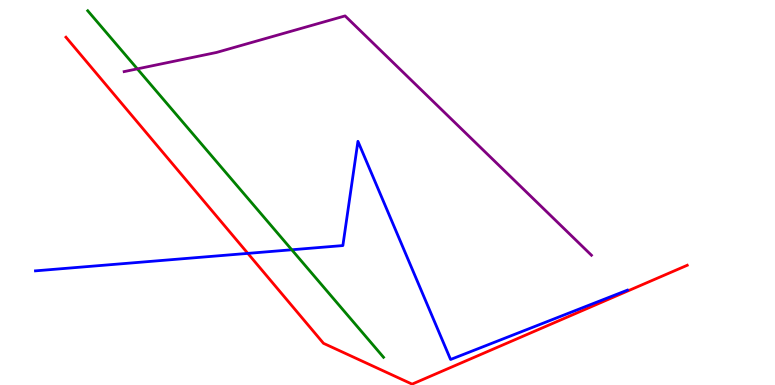[{'lines': ['blue', 'red'], 'intersections': [{'x': 3.2, 'y': 3.42}]}, {'lines': ['green', 'red'], 'intersections': []}, {'lines': ['purple', 'red'], 'intersections': []}, {'lines': ['blue', 'green'], 'intersections': [{'x': 3.76, 'y': 3.51}]}, {'lines': ['blue', 'purple'], 'intersections': []}, {'lines': ['green', 'purple'], 'intersections': [{'x': 1.77, 'y': 8.21}]}]